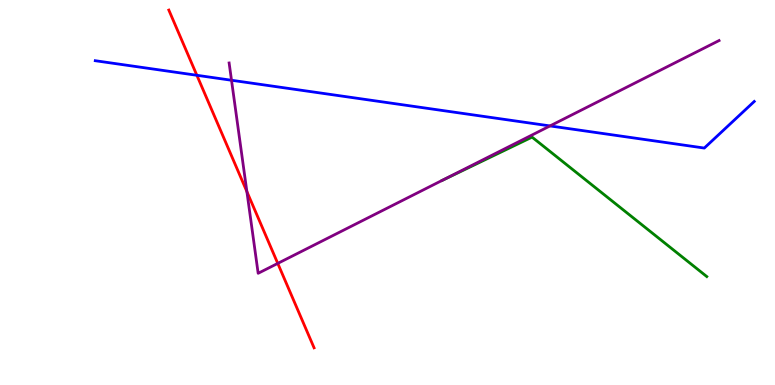[{'lines': ['blue', 'red'], 'intersections': [{'x': 2.54, 'y': 8.04}]}, {'lines': ['green', 'red'], 'intersections': []}, {'lines': ['purple', 'red'], 'intersections': [{'x': 3.19, 'y': 5.02}, {'x': 3.58, 'y': 3.16}]}, {'lines': ['blue', 'green'], 'intersections': []}, {'lines': ['blue', 'purple'], 'intersections': [{'x': 2.99, 'y': 7.92}, {'x': 7.1, 'y': 6.73}]}, {'lines': ['green', 'purple'], 'intersections': []}]